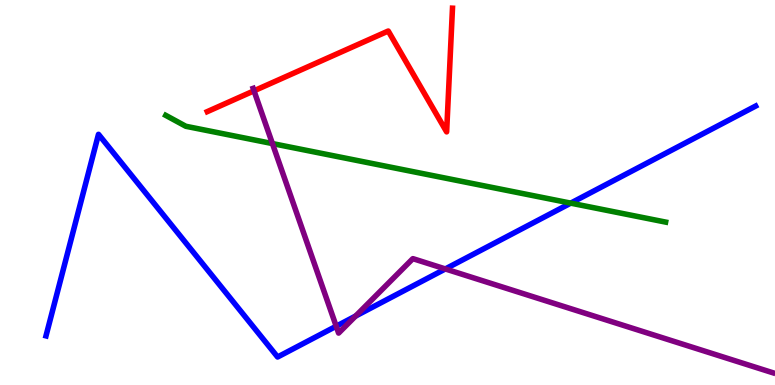[{'lines': ['blue', 'red'], 'intersections': []}, {'lines': ['green', 'red'], 'intersections': []}, {'lines': ['purple', 'red'], 'intersections': [{'x': 3.28, 'y': 7.64}]}, {'lines': ['blue', 'green'], 'intersections': [{'x': 7.36, 'y': 4.72}]}, {'lines': ['blue', 'purple'], 'intersections': [{'x': 4.34, 'y': 1.53}, {'x': 4.59, 'y': 1.79}, {'x': 5.75, 'y': 3.01}]}, {'lines': ['green', 'purple'], 'intersections': [{'x': 3.52, 'y': 6.27}]}]